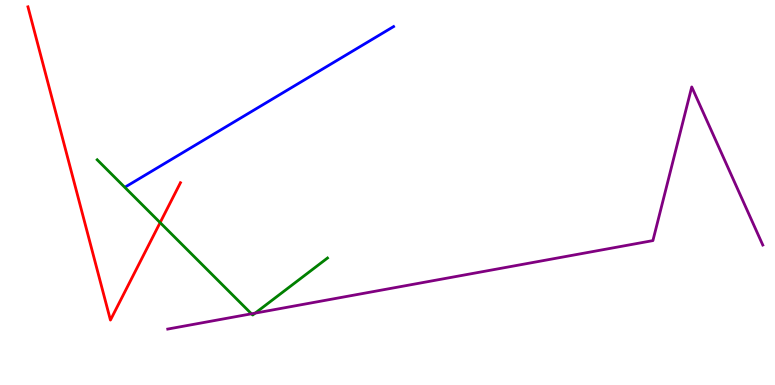[{'lines': ['blue', 'red'], 'intersections': []}, {'lines': ['green', 'red'], 'intersections': [{'x': 2.07, 'y': 4.22}]}, {'lines': ['purple', 'red'], 'intersections': []}, {'lines': ['blue', 'green'], 'intersections': []}, {'lines': ['blue', 'purple'], 'intersections': []}, {'lines': ['green', 'purple'], 'intersections': [{'x': 3.24, 'y': 1.85}, {'x': 3.29, 'y': 1.87}]}]